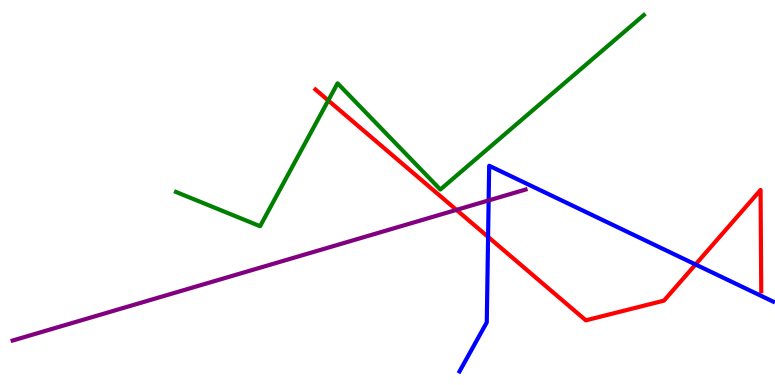[{'lines': ['blue', 'red'], 'intersections': [{'x': 6.3, 'y': 3.85}, {'x': 8.97, 'y': 3.13}]}, {'lines': ['green', 'red'], 'intersections': [{'x': 4.24, 'y': 7.39}]}, {'lines': ['purple', 'red'], 'intersections': [{'x': 5.89, 'y': 4.55}]}, {'lines': ['blue', 'green'], 'intersections': []}, {'lines': ['blue', 'purple'], 'intersections': [{'x': 6.31, 'y': 4.79}]}, {'lines': ['green', 'purple'], 'intersections': []}]